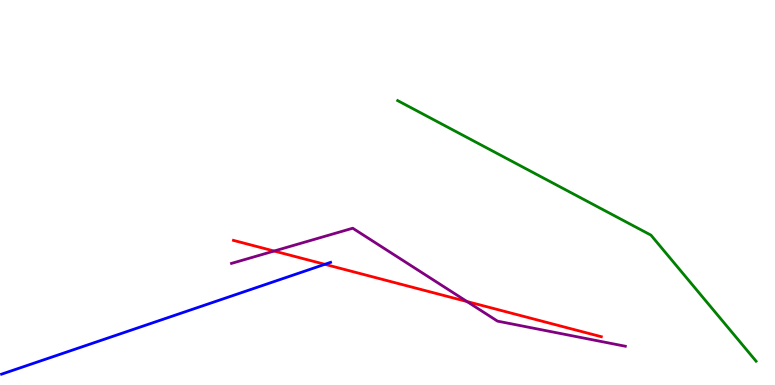[{'lines': ['blue', 'red'], 'intersections': [{'x': 4.19, 'y': 3.13}]}, {'lines': ['green', 'red'], 'intersections': []}, {'lines': ['purple', 'red'], 'intersections': [{'x': 3.54, 'y': 3.48}, {'x': 6.03, 'y': 2.17}]}, {'lines': ['blue', 'green'], 'intersections': []}, {'lines': ['blue', 'purple'], 'intersections': []}, {'lines': ['green', 'purple'], 'intersections': []}]